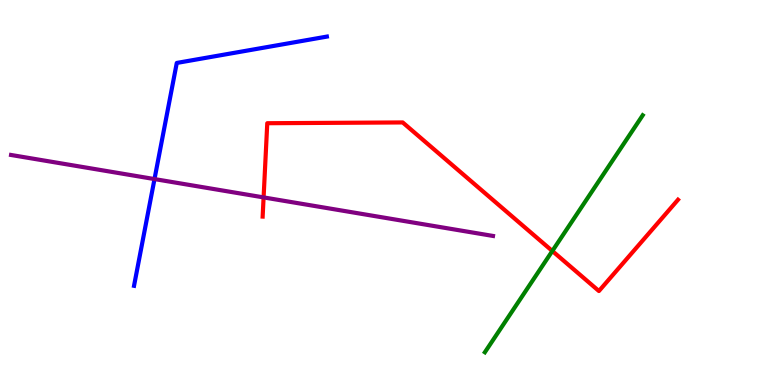[{'lines': ['blue', 'red'], 'intersections': []}, {'lines': ['green', 'red'], 'intersections': [{'x': 7.13, 'y': 3.48}]}, {'lines': ['purple', 'red'], 'intersections': [{'x': 3.4, 'y': 4.87}]}, {'lines': ['blue', 'green'], 'intersections': []}, {'lines': ['blue', 'purple'], 'intersections': [{'x': 1.99, 'y': 5.35}]}, {'lines': ['green', 'purple'], 'intersections': []}]